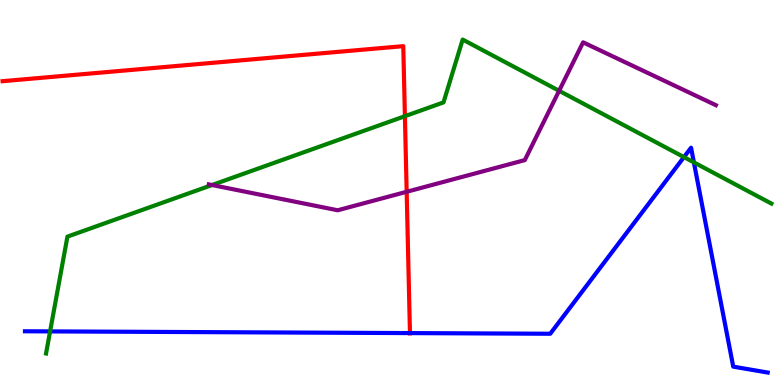[{'lines': ['blue', 'red'], 'intersections': [{'x': 5.29, 'y': 1.35}]}, {'lines': ['green', 'red'], 'intersections': [{'x': 5.22, 'y': 6.98}]}, {'lines': ['purple', 'red'], 'intersections': [{'x': 5.25, 'y': 5.02}]}, {'lines': ['blue', 'green'], 'intersections': [{'x': 0.646, 'y': 1.39}, {'x': 8.83, 'y': 5.92}, {'x': 8.95, 'y': 5.78}]}, {'lines': ['blue', 'purple'], 'intersections': []}, {'lines': ['green', 'purple'], 'intersections': [{'x': 2.74, 'y': 5.19}, {'x': 7.21, 'y': 7.64}]}]